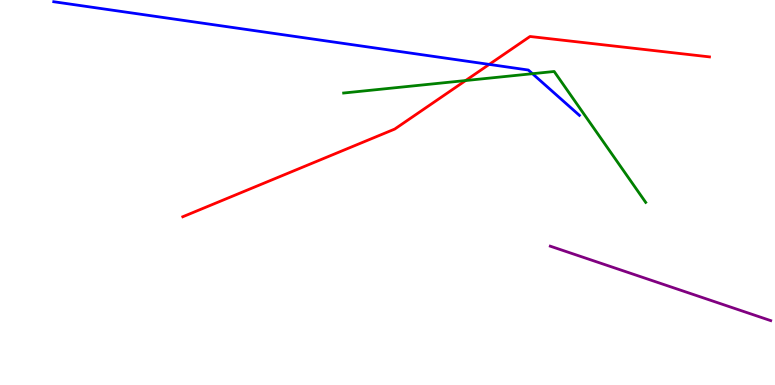[{'lines': ['blue', 'red'], 'intersections': [{'x': 6.31, 'y': 8.33}]}, {'lines': ['green', 'red'], 'intersections': [{'x': 6.01, 'y': 7.91}]}, {'lines': ['purple', 'red'], 'intersections': []}, {'lines': ['blue', 'green'], 'intersections': [{'x': 6.87, 'y': 8.09}]}, {'lines': ['blue', 'purple'], 'intersections': []}, {'lines': ['green', 'purple'], 'intersections': []}]